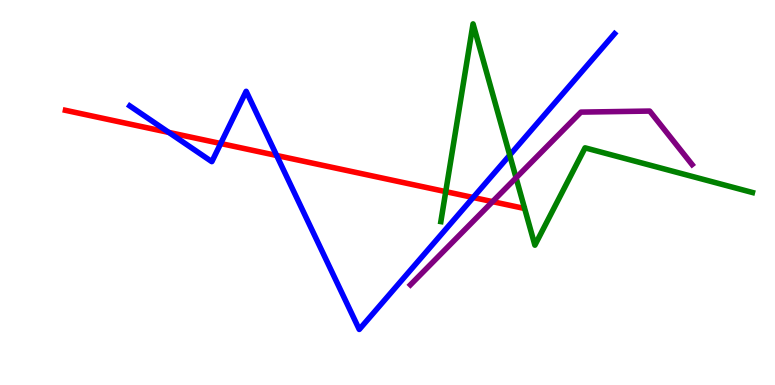[{'lines': ['blue', 'red'], 'intersections': [{'x': 2.18, 'y': 6.56}, {'x': 2.85, 'y': 6.27}, {'x': 3.57, 'y': 5.96}, {'x': 6.11, 'y': 4.87}]}, {'lines': ['green', 'red'], 'intersections': [{'x': 5.75, 'y': 5.02}]}, {'lines': ['purple', 'red'], 'intersections': [{'x': 6.36, 'y': 4.76}]}, {'lines': ['blue', 'green'], 'intersections': [{'x': 6.58, 'y': 5.97}]}, {'lines': ['blue', 'purple'], 'intersections': []}, {'lines': ['green', 'purple'], 'intersections': [{'x': 6.66, 'y': 5.38}]}]